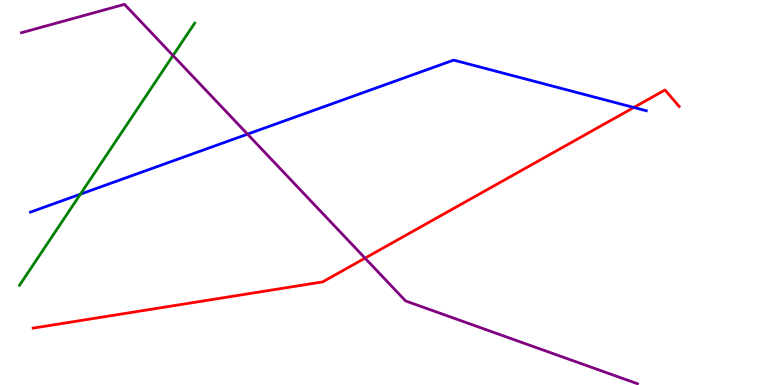[{'lines': ['blue', 'red'], 'intersections': [{'x': 8.18, 'y': 7.21}]}, {'lines': ['green', 'red'], 'intersections': []}, {'lines': ['purple', 'red'], 'intersections': [{'x': 4.71, 'y': 3.3}]}, {'lines': ['blue', 'green'], 'intersections': [{'x': 1.04, 'y': 4.96}]}, {'lines': ['blue', 'purple'], 'intersections': [{'x': 3.19, 'y': 6.52}]}, {'lines': ['green', 'purple'], 'intersections': [{'x': 2.23, 'y': 8.56}]}]